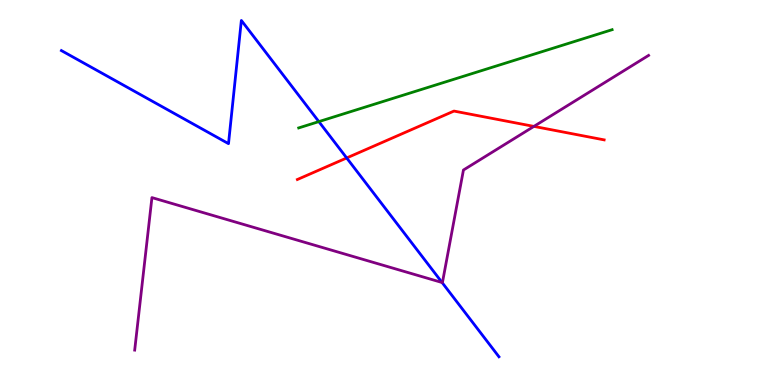[{'lines': ['blue', 'red'], 'intersections': [{'x': 4.47, 'y': 5.9}]}, {'lines': ['green', 'red'], 'intersections': []}, {'lines': ['purple', 'red'], 'intersections': [{'x': 6.89, 'y': 6.72}]}, {'lines': ['blue', 'green'], 'intersections': [{'x': 4.11, 'y': 6.84}]}, {'lines': ['blue', 'purple'], 'intersections': [{'x': 5.7, 'y': 2.66}]}, {'lines': ['green', 'purple'], 'intersections': []}]